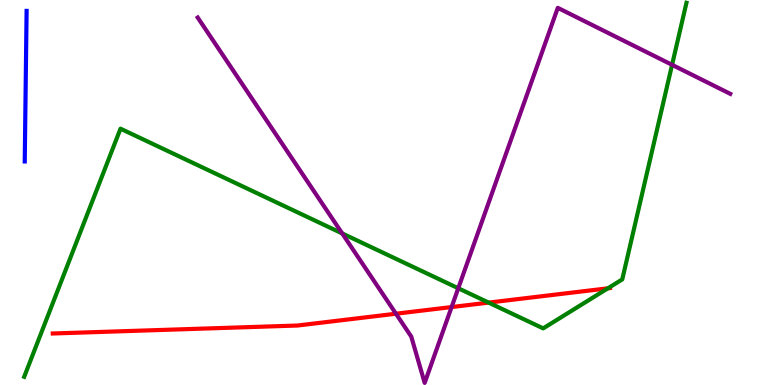[{'lines': ['blue', 'red'], 'intersections': []}, {'lines': ['green', 'red'], 'intersections': [{'x': 6.31, 'y': 2.14}, {'x': 7.84, 'y': 2.51}]}, {'lines': ['purple', 'red'], 'intersections': [{'x': 5.11, 'y': 1.85}, {'x': 5.83, 'y': 2.02}]}, {'lines': ['blue', 'green'], 'intersections': []}, {'lines': ['blue', 'purple'], 'intersections': []}, {'lines': ['green', 'purple'], 'intersections': [{'x': 4.42, 'y': 3.94}, {'x': 5.91, 'y': 2.51}, {'x': 8.67, 'y': 8.32}]}]